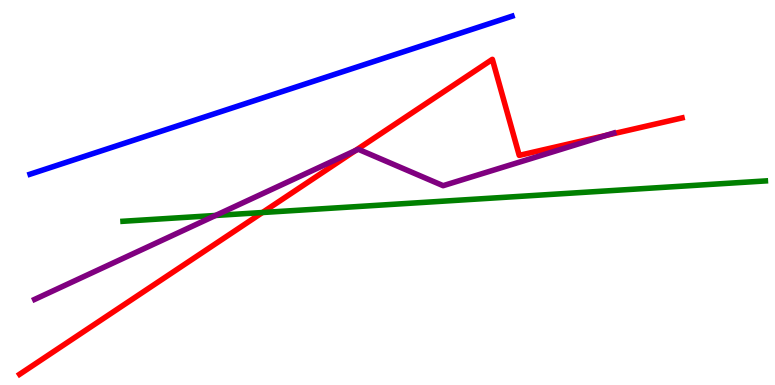[{'lines': ['blue', 'red'], 'intersections': []}, {'lines': ['green', 'red'], 'intersections': [{'x': 3.39, 'y': 4.48}]}, {'lines': ['purple', 'red'], 'intersections': [{'x': 4.59, 'y': 6.09}, {'x': 7.82, 'y': 6.48}]}, {'lines': ['blue', 'green'], 'intersections': []}, {'lines': ['blue', 'purple'], 'intersections': []}, {'lines': ['green', 'purple'], 'intersections': [{'x': 2.78, 'y': 4.4}]}]